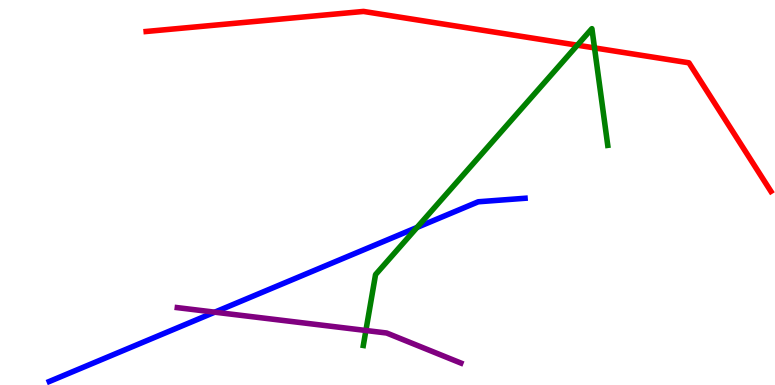[{'lines': ['blue', 'red'], 'intersections': []}, {'lines': ['green', 'red'], 'intersections': [{'x': 7.45, 'y': 8.83}, {'x': 7.67, 'y': 8.76}]}, {'lines': ['purple', 'red'], 'intersections': []}, {'lines': ['blue', 'green'], 'intersections': [{'x': 5.38, 'y': 4.09}]}, {'lines': ['blue', 'purple'], 'intersections': [{'x': 2.77, 'y': 1.89}]}, {'lines': ['green', 'purple'], 'intersections': [{'x': 4.72, 'y': 1.42}]}]